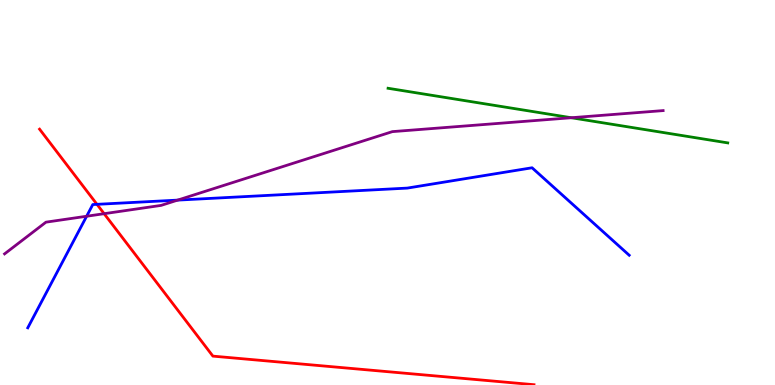[{'lines': ['blue', 'red'], 'intersections': [{'x': 1.25, 'y': 4.69}]}, {'lines': ['green', 'red'], 'intersections': []}, {'lines': ['purple', 'red'], 'intersections': [{'x': 1.34, 'y': 4.45}]}, {'lines': ['blue', 'green'], 'intersections': []}, {'lines': ['blue', 'purple'], 'intersections': [{'x': 1.12, 'y': 4.38}, {'x': 2.29, 'y': 4.8}]}, {'lines': ['green', 'purple'], 'intersections': [{'x': 7.37, 'y': 6.94}]}]